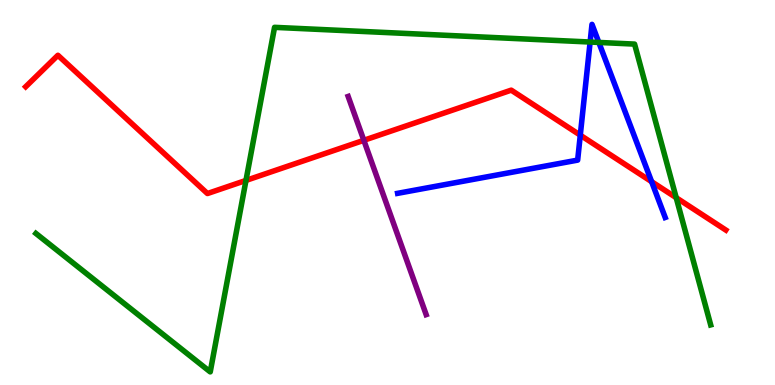[{'lines': ['blue', 'red'], 'intersections': [{'x': 7.49, 'y': 6.49}, {'x': 8.41, 'y': 5.28}]}, {'lines': ['green', 'red'], 'intersections': [{'x': 3.17, 'y': 5.31}, {'x': 8.73, 'y': 4.86}]}, {'lines': ['purple', 'red'], 'intersections': [{'x': 4.69, 'y': 6.36}]}, {'lines': ['blue', 'green'], 'intersections': [{'x': 7.61, 'y': 8.91}, {'x': 7.73, 'y': 8.9}]}, {'lines': ['blue', 'purple'], 'intersections': []}, {'lines': ['green', 'purple'], 'intersections': []}]